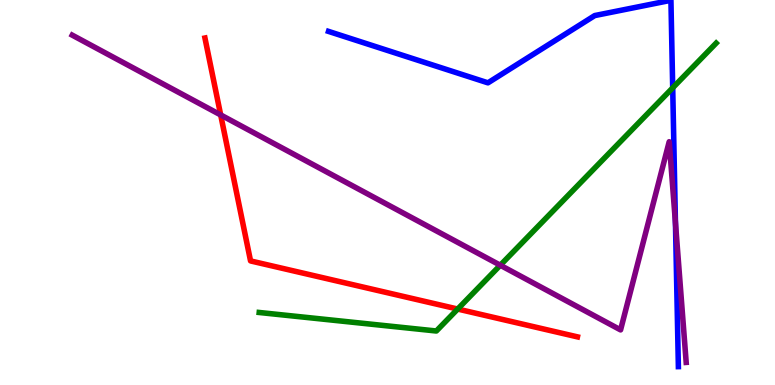[{'lines': ['blue', 'red'], 'intersections': []}, {'lines': ['green', 'red'], 'intersections': [{'x': 5.91, 'y': 1.97}]}, {'lines': ['purple', 'red'], 'intersections': [{'x': 2.85, 'y': 7.01}]}, {'lines': ['blue', 'green'], 'intersections': [{'x': 8.68, 'y': 7.72}]}, {'lines': ['blue', 'purple'], 'intersections': [{'x': 8.72, 'y': 4.21}]}, {'lines': ['green', 'purple'], 'intersections': [{'x': 6.46, 'y': 3.11}]}]